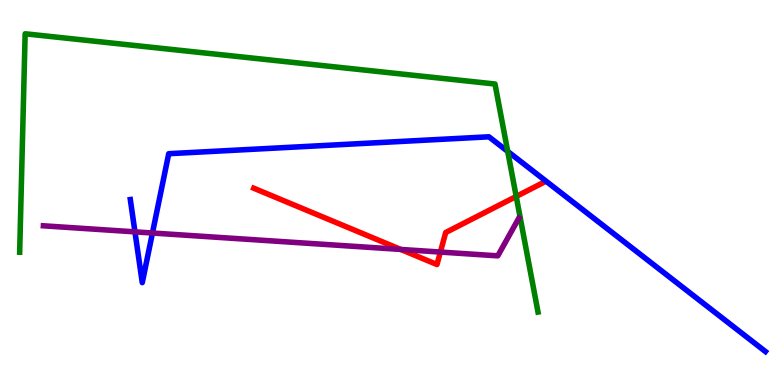[{'lines': ['blue', 'red'], 'intersections': []}, {'lines': ['green', 'red'], 'intersections': [{'x': 6.66, 'y': 4.9}]}, {'lines': ['purple', 'red'], 'intersections': [{'x': 5.17, 'y': 3.52}, {'x': 5.68, 'y': 3.45}]}, {'lines': ['blue', 'green'], 'intersections': [{'x': 6.55, 'y': 6.07}]}, {'lines': ['blue', 'purple'], 'intersections': [{'x': 1.74, 'y': 3.98}, {'x': 1.97, 'y': 3.95}]}, {'lines': ['green', 'purple'], 'intersections': []}]